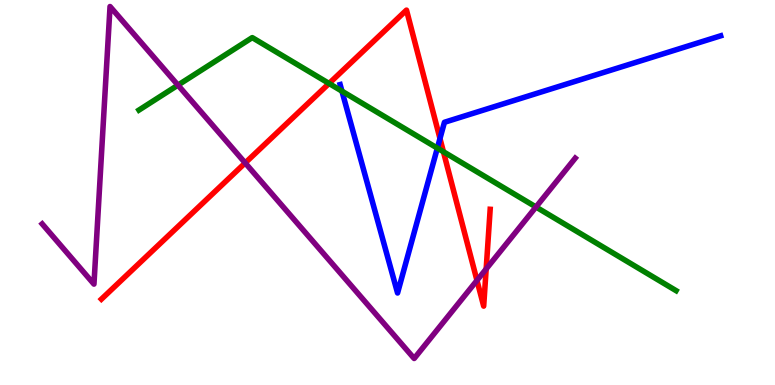[{'lines': ['blue', 'red'], 'intersections': [{'x': 5.68, 'y': 6.4}]}, {'lines': ['green', 'red'], 'intersections': [{'x': 4.25, 'y': 7.83}, {'x': 5.72, 'y': 6.06}]}, {'lines': ['purple', 'red'], 'intersections': [{'x': 3.16, 'y': 5.77}, {'x': 6.15, 'y': 2.72}, {'x': 6.27, 'y': 3.01}]}, {'lines': ['blue', 'green'], 'intersections': [{'x': 4.41, 'y': 7.63}, {'x': 5.64, 'y': 6.15}]}, {'lines': ['blue', 'purple'], 'intersections': []}, {'lines': ['green', 'purple'], 'intersections': [{'x': 2.3, 'y': 7.79}, {'x': 6.92, 'y': 4.62}]}]